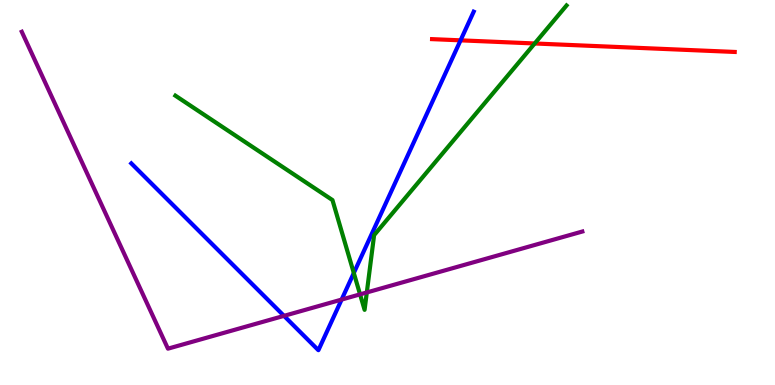[{'lines': ['blue', 'red'], 'intersections': [{'x': 5.94, 'y': 8.95}]}, {'lines': ['green', 'red'], 'intersections': [{'x': 6.9, 'y': 8.87}]}, {'lines': ['purple', 'red'], 'intersections': []}, {'lines': ['blue', 'green'], 'intersections': [{'x': 4.57, 'y': 2.91}]}, {'lines': ['blue', 'purple'], 'intersections': [{'x': 3.66, 'y': 1.8}, {'x': 4.41, 'y': 2.22}]}, {'lines': ['green', 'purple'], 'intersections': [{'x': 4.65, 'y': 2.35}, {'x': 4.73, 'y': 2.4}]}]